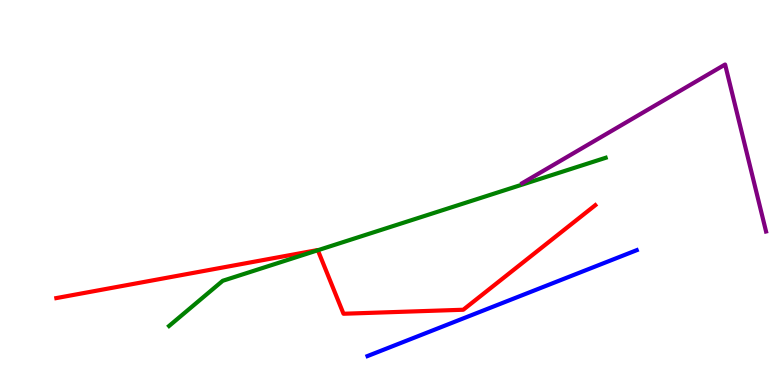[{'lines': ['blue', 'red'], 'intersections': []}, {'lines': ['green', 'red'], 'intersections': [{'x': 4.1, 'y': 3.5}]}, {'lines': ['purple', 'red'], 'intersections': []}, {'lines': ['blue', 'green'], 'intersections': []}, {'lines': ['blue', 'purple'], 'intersections': []}, {'lines': ['green', 'purple'], 'intersections': []}]